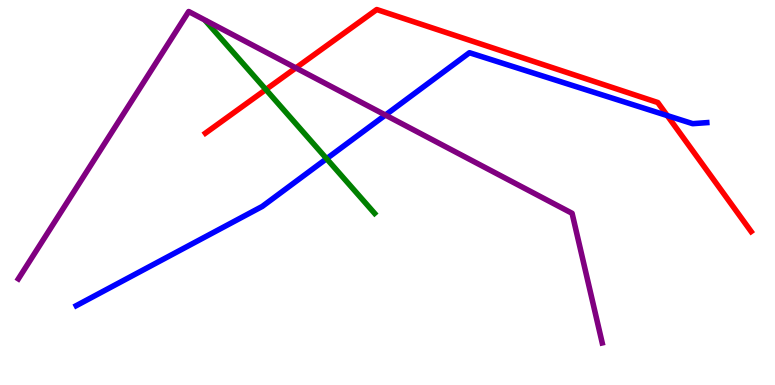[{'lines': ['blue', 'red'], 'intersections': [{'x': 8.61, 'y': 7.0}]}, {'lines': ['green', 'red'], 'intersections': [{'x': 3.43, 'y': 7.67}]}, {'lines': ['purple', 'red'], 'intersections': [{'x': 3.82, 'y': 8.24}]}, {'lines': ['blue', 'green'], 'intersections': [{'x': 4.21, 'y': 5.88}]}, {'lines': ['blue', 'purple'], 'intersections': [{'x': 4.97, 'y': 7.01}]}, {'lines': ['green', 'purple'], 'intersections': []}]